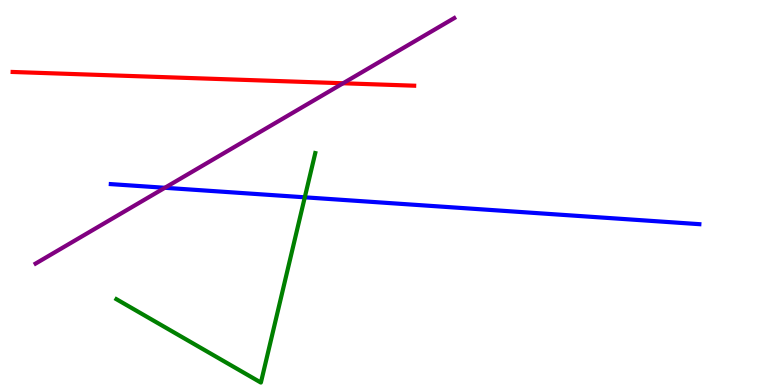[{'lines': ['blue', 'red'], 'intersections': []}, {'lines': ['green', 'red'], 'intersections': []}, {'lines': ['purple', 'red'], 'intersections': [{'x': 4.43, 'y': 7.84}]}, {'lines': ['blue', 'green'], 'intersections': [{'x': 3.93, 'y': 4.87}]}, {'lines': ['blue', 'purple'], 'intersections': [{'x': 2.13, 'y': 5.12}]}, {'lines': ['green', 'purple'], 'intersections': []}]